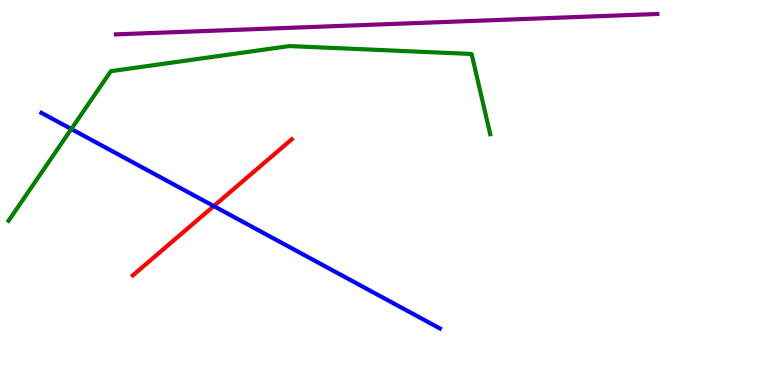[{'lines': ['blue', 'red'], 'intersections': [{'x': 2.76, 'y': 4.65}]}, {'lines': ['green', 'red'], 'intersections': []}, {'lines': ['purple', 'red'], 'intersections': []}, {'lines': ['blue', 'green'], 'intersections': [{'x': 0.92, 'y': 6.65}]}, {'lines': ['blue', 'purple'], 'intersections': []}, {'lines': ['green', 'purple'], 'intersections': []}]